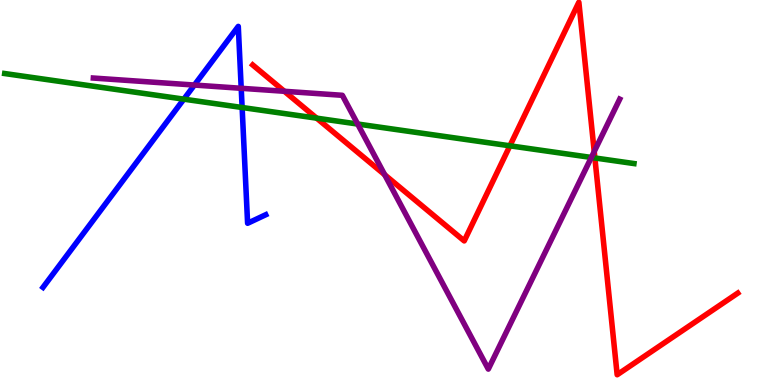[{'lines': ['blue', 'red'], 'intersections': []}, {'lines': ['green', 'red'], 'intersections': [{'x': 4.09, 'y': 6.93}, {'x': 6.58, 'y': 6.21}, {'x': 7.68, 'y': 5.9}]}, {'lines': ['purple', 'red'], 'intersections': [{'x': 3.67, 'y': 7.63}, {'x': 4.96, 'y': 5.46}, {'x': 7.67, 'y': 6.06}]}, {'lines': ['blue', 'green'], 'intersections': [{'x': 2.37, 'y': 7.42}, {'x': 3.12, 'y': 7.21}]}, {'lines': ['blue', 'purple'], 'intersections': [{'x': 2.51, 'y': 7.79}, {'x': 3.11, 'y': 7.71}]}, {'lines': ['green', 'purple'], 'intersections': [{'x': 4.61, 'y': 6.78}, {'x': 7.63, 'y': 5.91}]}]